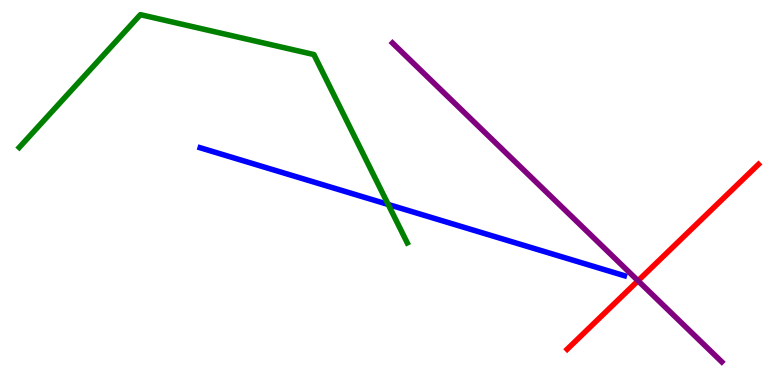[{'lines': ['blue', 'red'], 'intersections': []}, {'lines': ['green', 'red'], 'intersections': []}, {'lines': ['purple', 'red'], 'intersections': [{'x': 8.23, 'y': 2.71}]}, {'lines': ['blue', 'green'], 'intersections': [{'x': 5.01, 'y': 4.69}]}, {'lines': ['blue', 'purple'], 'intersections': []}, {'lines': ['green', 'purple'], 'intersections': []}]